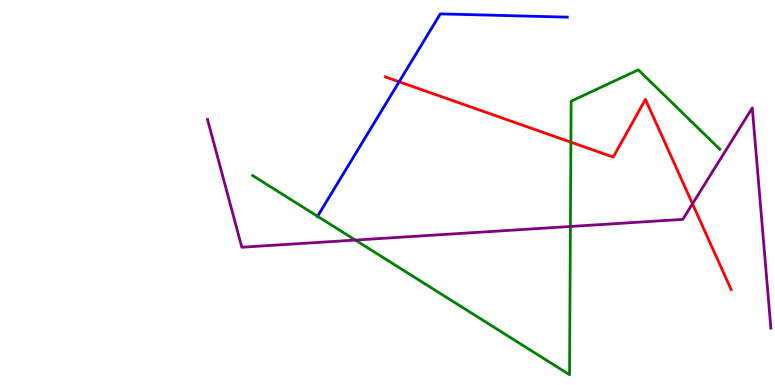[{'lines': ['blue', 'red'], 'intersections': [{'x': 5.15, 'y': 7.88}]}, {'lines': ['green', 'red'], 'intersections': [{'x': 7.37, 'y': 6.31}]}, {'lines': ['purple', 'red'], 'intersections': [{'x': 8.94, 'y': 4.71}]}, {'lines': ['blue', 'green'], 'intersections': [{'x': 4.1, 'y': 4.38}]}, {'lines': ['blue', 'purple'], 'intersections': []}, {'lines': ['green', 'purple'], 'intersections': [{'x': 4.59, 'y': 3.76}, {'x': 7.36, 'y': 4.12}]}]